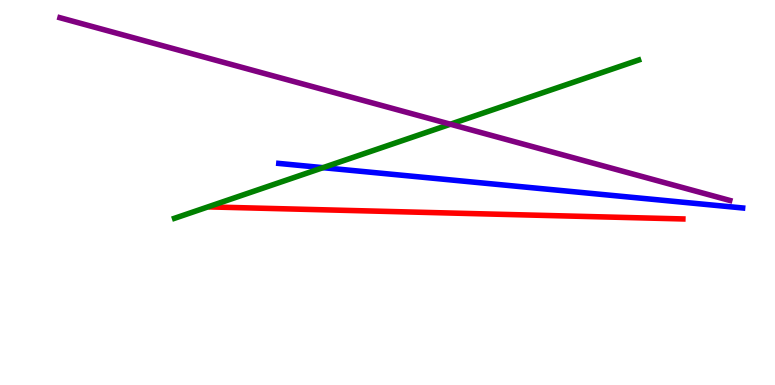[{'lines': ['blue', 'red'], 'intersections': []}, {'lines': ['green', 'red'], 'intersections': []}, {'lines': ['purple', 'red'], 'intersections': []}, {'lines': ['blue', 'green'], 'intersections': [{'x': 4.17, 'y': 5.65}]}, {'lines': ['blue', 'purple'], 'intersections': []}, {'lines': ['green', 'purple'], 'intersections': [{'x': 5.81, 'y': 6.77}]}]